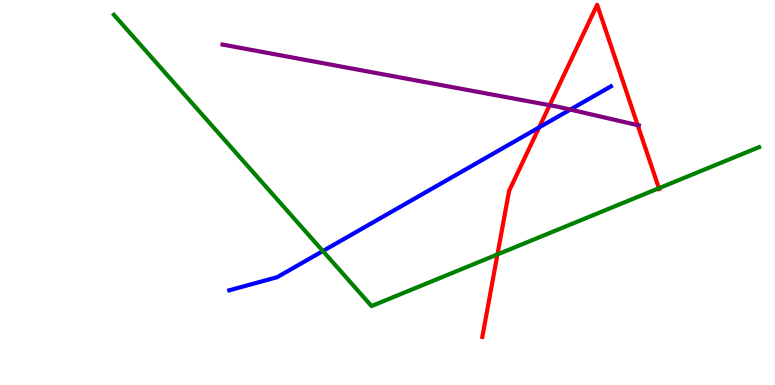[{'lines': ['blue', 'red'], 'intersections': [{'x': 6.96, 'y': 6.69}]}, {'lines': ['green', 'red'], 'intersections': [{'x': 6.42, 'y': 3.39}, {'x': 8.5, 'y': 5.11}]}, {'lines': ['purple', 'red'], 'intersections': [{'x': 7.09, 'y': 7.27}, {'x': 8.23, 'y': 6.75}]}, {'lines': ['blue', 'green'], 'intersections': [{'x': 4.17, 'y': 3.48}]}, {'lines': ['blue', 'purple'], 'intersections': [{'x': 7.36, 'y': 7.15}]}, {'lines': ['green', 'purple'], 'intersections': []}]